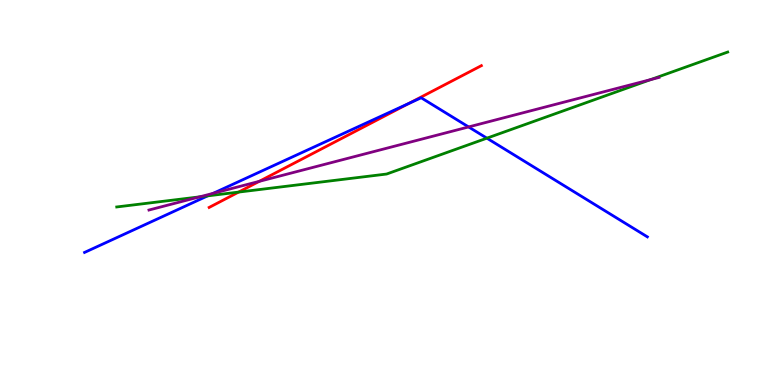[{'lines': ['blue', 'red'], 'intersections': [{'x': 5.28, 'y': 7.31}]}, {'lines': ['green', 'red'], 'intersections': [{'x': 3.08, 'y': 5.01}]}, {'lines': ['purple', 'red'], 'intersections': [{'x': 3.34, 'y': 5.29}]}, {'lines': ['blue', 'green'], 'intersections': [{'x': 2.68, 'y': 4.91}, {'x': 6.28, 'y': 6.41}]}, {'lines': ['blue', 'purple'], 'intersections': [{'x': 2.75, 'y': 4.98}, {'x': 6.05, 'y': 6.7}]}, {'lines': ['green', 'purple'], 'intersections': [{'x': 2.58, 'y': 4.89}, {'x': 8.4, 'y': 7.93}]}]